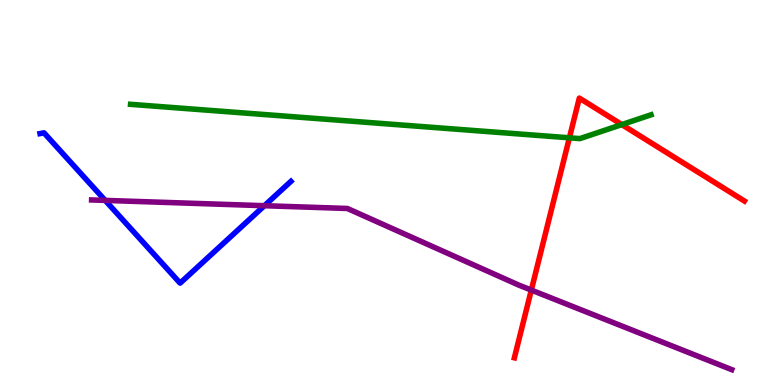[{'lines': ['blue', 'red'], 'intersections': []}, {'lines': ['green', 'red'], 'intersections': [{'x': 7.35, 'y': 6.42}, {'x': 8.02, 'y': 6.76}]}, {'lines': ['purple', 'red'], 'intersections': [{'x': 6.86, 'y': 2.47}]}, {'lines': ['blue', 'green'], 'intersections': []}, {'lines': ['blue', 'purple'], 'intersections': [{'x': 1.36, 'y': 4.79}, {'x': 3.41, 'y': 4.66}]}, {'lines': ['green', 'purple'], 'intersections': []}]